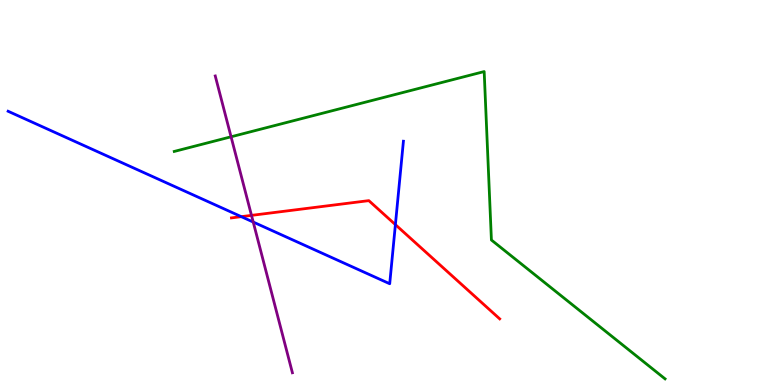[{'lines': ['blue', 'red'], 'intersections': [{'x': 3.11, 'y': 4.37}, {'x': 5.1, 'y': 4.17}]}, {'lines': ['green', 'red'], 'intersections': []}, {'lines': ['purple', 'red'], 'intersections': [{'x': 3.25, 'y': 4.41}]}, {'lines': ['blue', 'green'], 'intersections': []}, {'lines': ['blue', 'purple'], 'intersections': [{'x': 3.27, 'y': 4.23}]}, {'lines': ['green', 'purple'], 'intersections': [{'x': 2.98, 'y': 6.45}]}]